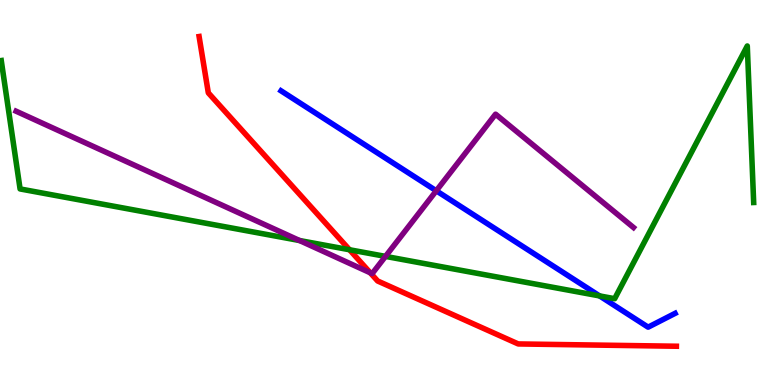[{'lines': ['blue', 'red'], 'intersections': []}, {'lines': ['green', 'red'], 'intersections': [{'x': 4.51, 'y': 3.51}]}, {'lines': ['purple', 'red'], 'intersections': [{'x': 4.78, 'y': 2.91}]}, {'lines': ['blue', 'green'], 'intersections': [{'x': 7.74, 'y': 2.31}]}, {'lines': ['blue', 'purple'], 'intersections': [{'x': 5.63, 'y': 5.04}]}, {'lines': ['green', 'purple'], 'intersections': [{'x': 3.87, 'y': 3.75}, {'x': 4.97, 'y': 3.34}]}]